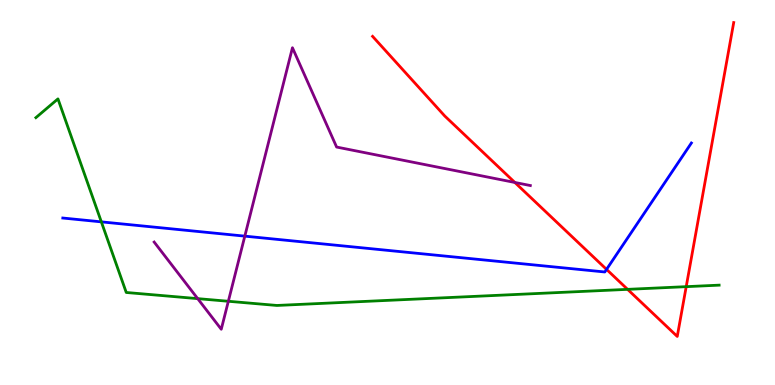[{'lines': ['blue', 'red'], 'intersections': [{'x': 7.83, 'y': 3.0}]}, {'lines': ['green', 'red'], 'intersections': [{'x': 8.1, 'y': 2.48}, {'x': 8.85, 'y': 2.55}]}, {'lines': ['purple', 'red'], 'intersections': [{'x': 6.64, 'y': 5.26}]}, {'lines': ['blue', 'green'], 'intersections': [{'x': 1.31, 'y': 4.24}]}, {'lines': ['blue', 'purple'], 'intersections': [{'x': 3.16, 'y': 3.87}]}, {'lines': ['green', 'purple'], 'intersections': [{'x': 2.55, 'y': 2.24}, {'x': 2.95, 'y': 2.17}]}]